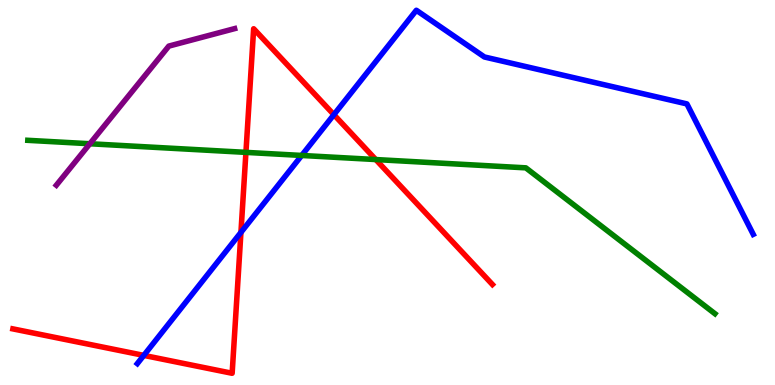[{'lines': ['blue', 'red'], 'intersections': [{'x': 1.86, 'y': 0.769}, {'x': 3.11, 'y': 3.96}, {'x': 4.31, 'y': 7.02}]}, {'lines': ['green', 'red'], 'intersections': [{'x': 3.17, 'y': 6.04}, {'x': 4.85, 'y': 5.86}]}, {'lines': ['purple', 'red'], 'intersections': []}, {'lines': ['blue', 'green'], 'intersections': [{'x': 3.89, 'y': 5.96}]}, {'lines': ['blue', 'purple'], 'intersections': []}, {'lines': ['green', 'purple'], 'intersections': [{'x': 1.16, 'y': 6.27}]}]